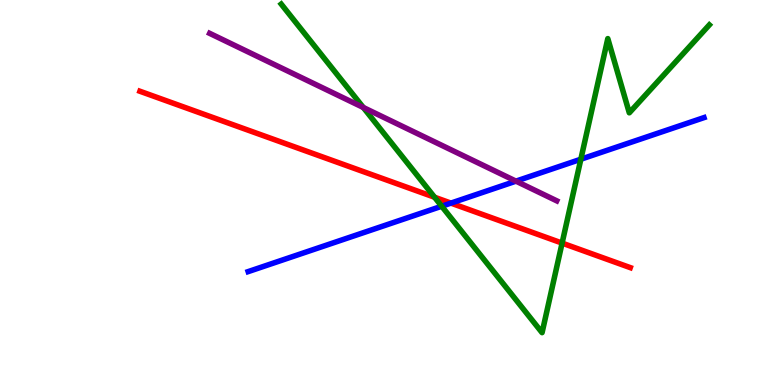[{'lines': ['blue', 'red'], 'intersections': [{'x': 5.82, 'y': 4.72}]}, {'lines': ['green', 'red'], 'intersections': [{'x': 5.61, 'y': 4.88}, {'x': 7.25, 'y': 3.69}]}, {'lines': ['purple', 'red'], 'intersections': []}, {'lines': ['blue', 'green'], 'intersections': [{'x': 5.7, 'y': 4.64}, {'x': 7.49, 'y': 5.86}]}, {'lines': ['blue', 'purple'], 'intersections': [{'x': 6.66, 'y': 5.29}]}, {'lines': ['green', 'purple'], 'intersections': [{'x': 4.69, 'y': 7.21}]}]